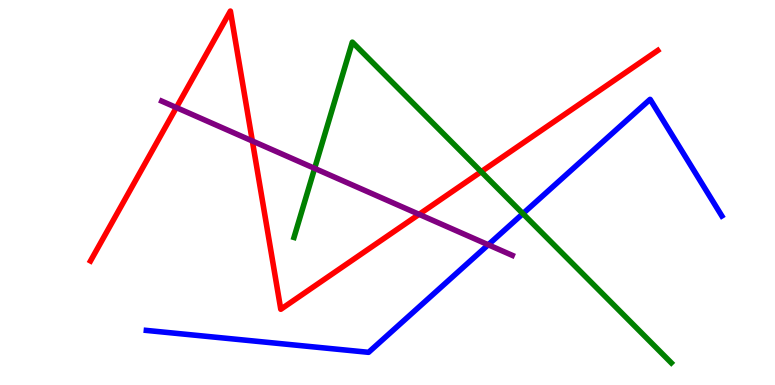[{'lines': ['blue', 'red'], 'intersections': []}, {'lines': ['green', 'red'], 'intersections': [{'x': 6.21, 'y': 5.54}]}, {'lines': ['purple', 'red'], 'intersections': [{'x': 2.28, 'y': 7.21}, {'x': 3.26, 'y': 6.34}, {'x': 5.41, 'y': 4.43}]}, {'lines': ['blue', 'green'], 'intersections': [{'x': 6.75, 'y': 4.45}]}, {'lines': ['blue', 'purple'], 'intersections': [{'x': 6.3, 'y': 3.64}]}, {'lines': ['green', 'purple'], 'intersections': [{'x': 4.06, 'y': 5.63}]}]